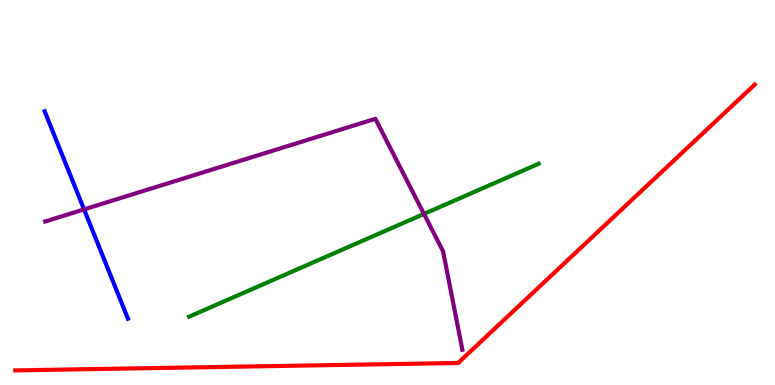[{'lines': ['blue', 'red'], 'intersections': []}, {'lines': ['green', 'red'], 'intersections': []}, {'lines': ['purple', 'red'], 'intersections': []}, {'lines': ['blue', 'green'], 'intersections': []}, {'lines': ['blue', 'purple'], 'intersections': [{'x': 1.08, 'y': 4.56}]}, {'lines': ['green', 'purple'], 'intersections': [{'x': 5.47, 'y': 4.44}]}]